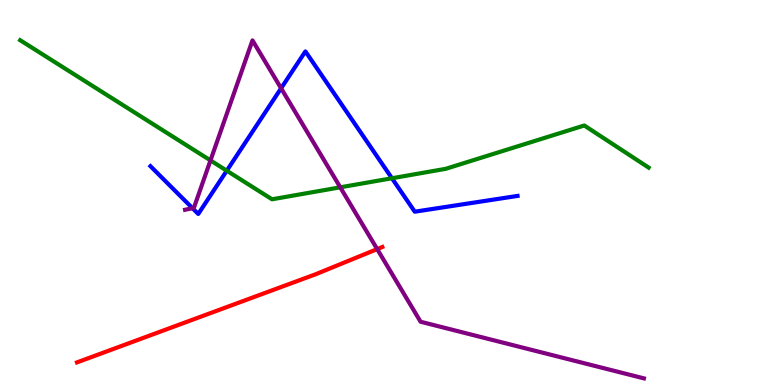[{'lines': ['blue', 'red'], 'intersections': []}, {'lines': ['green', 'red'], 'intersections': []}, {'lines': ['purple', 'red'], 'intersections': [{'x': 4.87, 'y': 3.53}]}, {'lines': ['blue', 'green'], 'intersections': [{'x': 2.93, 'y': 5.57}, {'x': 5.06, 'y': 5.37}]}, {'lines': ['blue', 'purple'], 'intersections': [{'x': 2.48, 'y': 4.59}, {'x': 3.63, 'y': 7.71}]}, {'lines': ['green', 'purple'], 'intersections': [{'x': 2.72, 'y': 5.83}, {'x': 4.39, 'y': 5.13}]}]